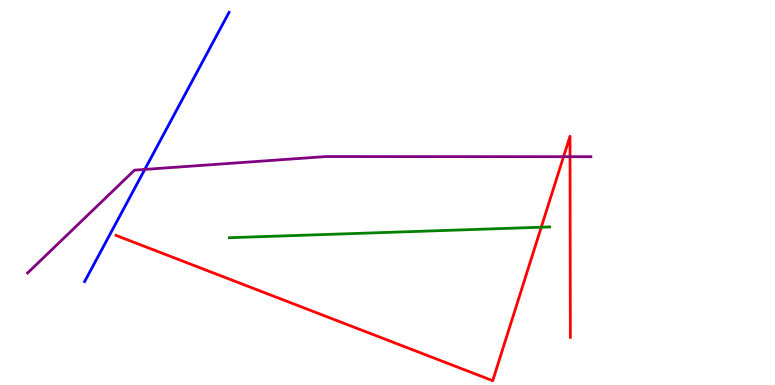[{'lines': ['blue', 'red'], 'intersections': []}, {'lines': ['green', 'red'], 'intersections': [{'x': 6.98, 'y': 4.1}]}, {'lines': ['purple', 'red'], 'intersections': [{'x': 7.27, 'y': 5.93}, {'x': 7.36, 'y': 5.93}]}, {'lines': ['blue', 'green'], 'intersections': []}, {'lines': ['blue', 'purple'], 'intersections': [{'x': 1.87, 'y': 5.6}]}, {'lines': ['green', 'purple'], 'intersections': []}]